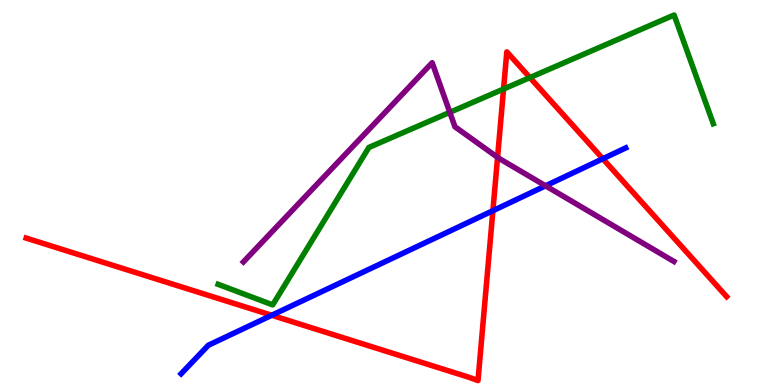[{'lines': ['blue', 'red'], 'intersections': [{'x': 3.51, 'y': 1.81}, {'x': 6.36, 'y': 4.53}, {'x': 7.78, 'y': 5.88}]}, {'lines': ['green', 'red'], 'intersections': [{'x': 6.5, 'y': 7.69}, {'x': 6.84, 'y': 7.98}]}, {'lines': ['purple', 'red'], 'intersections': [{'x': 6.42, 'y': 5.91}]}, {'lines': ['blue', 'green'], 'intersections': []}, {'lines': ['blue', 'purple'], 'intersections': [{'x': 7.04, 'y': 5.17}]}, {'lines': ['green', 'purple'], 'intersections': [{'x': 5.8, 'y': 7.08}]}]